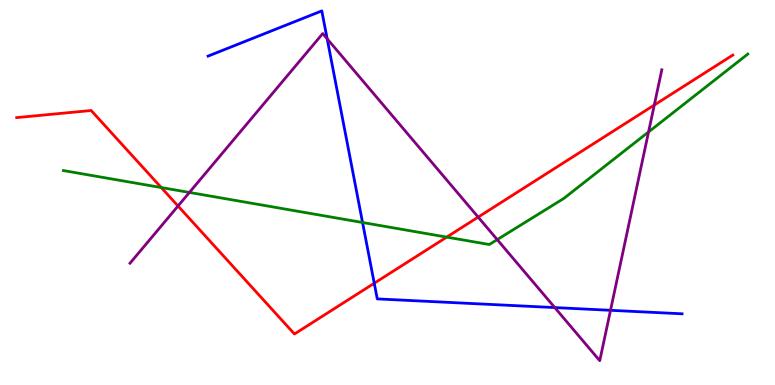[{'lines': ['blue', 'red'], 'intersections': [{'x': 4.83, 'y': 2.64}]}, {'lines': ['green', 'red'], 'intersections': [{'x': 2.08, 'y': 5.13}, {'x': 5.76, 'y': 3.84}]}, {'lines': ['purple', 'red'], 'intersections': [{'x': 2.3, 'y': 4.65}, {'x': 6.17, 'y': 4.36}, {'x': 8.44, 'y': 7.27}]}, {'lines': ['blue', 'green'], 'intersections': [{'x': 4.68, 'y': 4.22}]}, {'lines': ['blue', 'purple'], 'intersections': [{'x': 4.22, 'y': 8.99}, {'x': 7.16, 'y': 2.01}, {'x': 7.88, 'y': 1.94}]}, {'lines': ['green', 'purple'], 'intersections': [{'x': 2.44, 'y': 5.0}, {'x': 6.42, 'y': 3.78}, {'x': 8.37, 'y': 6.57}]}]